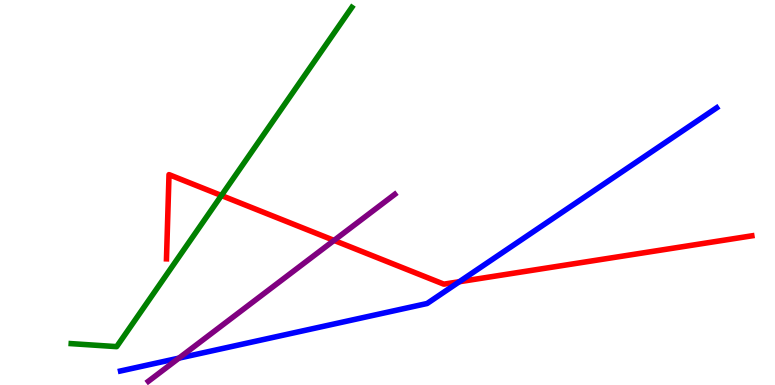[{'lines': ['blue', 'red'], 'intersections': [{'x': 5.93, 'y': 2.68}]}, {'lines': ['green', 'red'], 'intersections': [{'x': 2.86, 'y': 4.92}]}, {'lines': ['purple', 'red'], 'intersections': [{'x': 4.31, 'y': 3.76}]}, {'lines': ['blue', 'green'], 'intersections': []}, {'lines': ['blue', 'purple'], 'intersections': [{'x': 2.31, 'y': 0.698}]}, {'lines': ['green', 'purple'], 'intersections': []}]